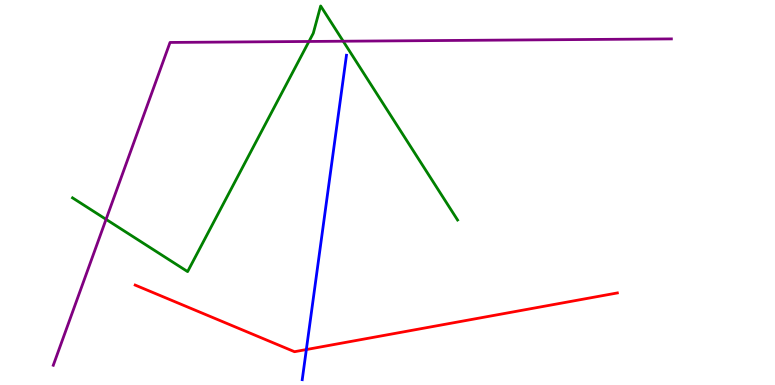[{'lines': ['blue', 'red'], 'intersections': [{'x': 3.95, 'y': 0.921}]}, {'lines': ['green', 'red'], 'intersections': []}, {'lines': ['purple', 'red'], 'intersections': []}, {'lines': ['blue', 'green'], 'intersections': []}, {'lines': ['blue', 'purple'], 'intersections': []}, {'lines': ['green', 'purple'], 'intersections': [{'x': 1.37, 'y': 4.3}, {'x': 3.99, 'y': 8.92}, {'x': 4.43, 'y': 8.93}]}]